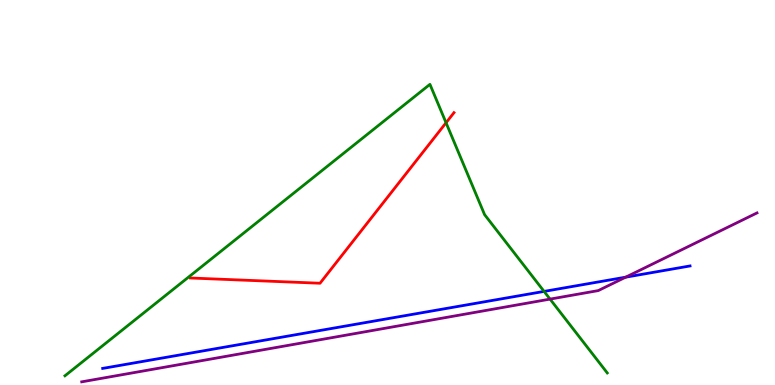[{'lines': ['blue', 'red'], 'intersections': []}, {'lines': ['green', 'red'], 'intersections': [{'x': 5.76, 'y': 6.81}]}, {'lines': ['purple', 'red'], 'intersections': []}, {'lines': ['blue', 'green'], 'intersections': [{'x': 7.02, 'y': 2.43}]}, {'lines': ['blue', 'purple'], 'intersections': [{'x': 8.07, 'y': 2.8}]}, {'lines': ['green', 'purple'], 'intersections': [{'x': 7.1, 'y': 2.23}]}]